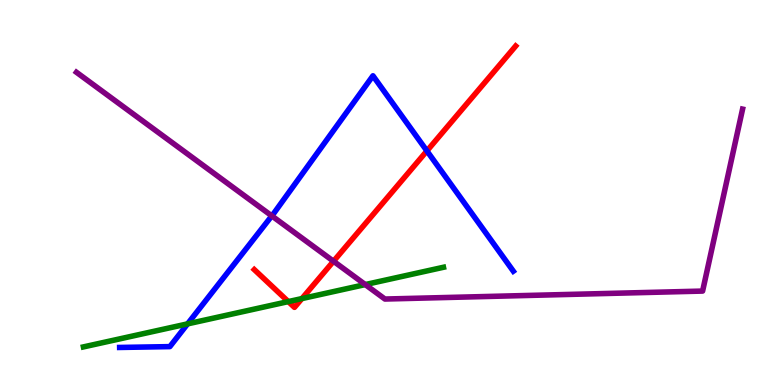[{'lines': ['blue', 'red'], 'intersections': [{'x': 5.51, 'y': 6.08}]}, {'lines': ['green', 'red'], 'intersections': [{'x': 3.72, 'y': 2.17}, {'x': 3.9, 'y': 2.24}]}, {'lines': ['purple', 'red'], 'intersections': [{'x': 4.3, 'y': 3.21}]}, {'lines': ['blue', 'green'], 'intersections': [{'x': 2.42, 'y': 1.59}]}, {'lines': ['blue', 'purple'], 'intersections': [{'x': 3.51, 'y': 4.39}]}, {'lines': ['green', 'purple'], 'intersections': [{'x': 4.71, 'y': 2.61}]}]